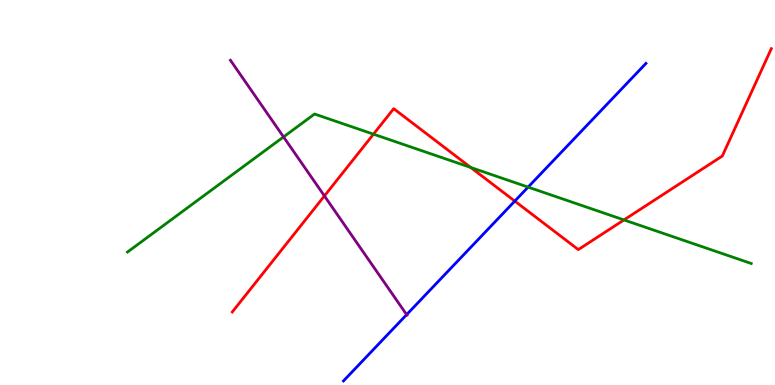[{'lines': ['blue', 'red'], 'intersections': [{'x': 6.64, 'y': 4.78}]}, {'lines': ['green', 'red'], 'intersections': [{'x': 4.82, 'y': 6.51}, {'x': 6.07, 'y': 5.65}, {'x': 8.05, 'y': 4.29}]}, {'lines': ['purple', 'red'], 'intersections': [{'x': 4.19, 'y': 4.91}]}, {'lines': ['blue', 'green'], 'intersections': [{'x': 6.81, 'y': 5.14}]}, {'lines': ['blue', 'purple'], 'intersections': [{'x': 5.25, 'y': 1.83}]}, {'lines': ['green', 'purple'], 'intersections': [{'x': 3.66, 'y': 6.44}]}]